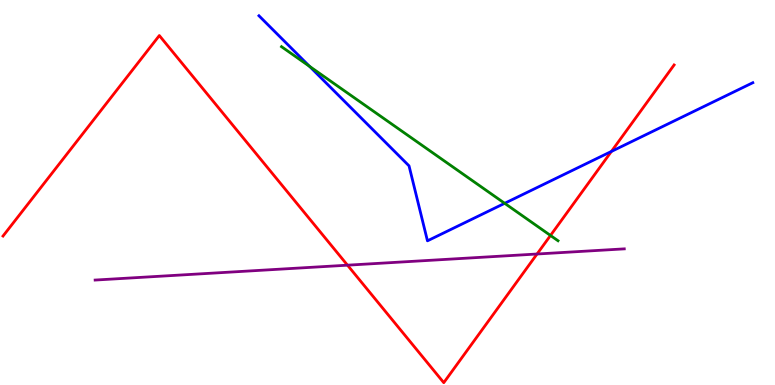[{'lines': ['blue', 'red'], 'intersections': [{'x': 7.89, 'y': 6.07}]}, {'lines': ['green', 'red'], 'intersections': [{'x': 7.1, 'y': 3.88}]}, {'lines': ['purple', 'red'], 'intersections': [{'x': 4.48, 'y': 3.11}, {'x': 6.93, 'y': 3.4}]}, {'lines': ['blue', 'green'], 'intersections': [{'x': 3.99, 'y': 8.28}, {'x': 6.51, 'y': 4.72}]}, {'lines': ['blue', 'purple'], 'intersections': []}, {'lines': ['green', 'purple'], 'intersections': []}]